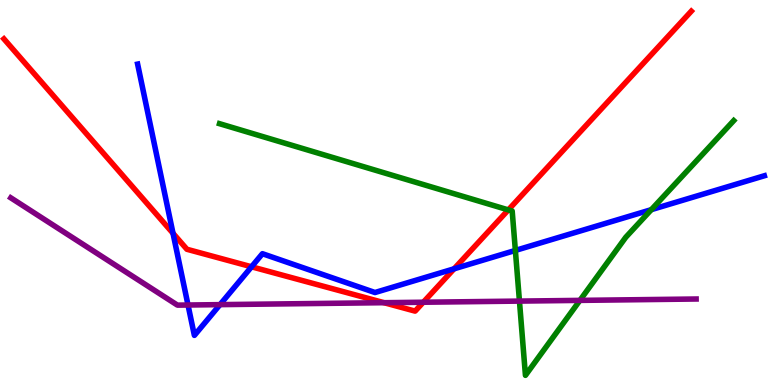[{'lines': ['blue', 'red'], 'intersections': [{'x': 2.23, 'y': 3.94}, {'x': 3.25, 'y': 3.07}, {'x': 5.86, 'y': 3.02}]}, {'lines': ['green', 'red'], 'intersections': [{'x': 6.56, 'y': 4.55}]}, {'lines': ['purple', 'red'], 'intersections': [{'x': 4.96, 'y': 2.14}, {'x': 5.46, 'y': 2.15}]}, {'lines': ['blue', 'green'], 'intersections': [{'x': 6.65, 'y': 3.5}, {'x': 8.4, 'y': 4.55}]}, {'lines': ['blue', 'purple'], 'intersections': [{'x': 2.43, 'y': 2.08}, {'x': 2.84, 'y': 2.09}]}, {'lines': ['green', 'purple'], 'intersections': [{'x': 6.7, 'y': 2.18}, {'x': 7.48, 'y': 2.2}]}]